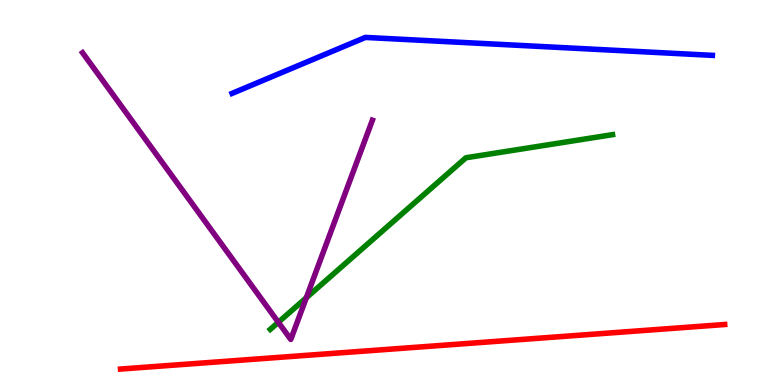[{'lines': ['blue', 'red'], 'intersections': []}, {'lines': ['green', 'red'], 'intersections': []}, {'lines': ['purple', 'red'], 'intersections': []}, {'lines': ['blue', 'green'], 'intersections': []}, {'lines': ['blue', 'purple'], 'intersections': []}, {'lines': ['green', 'purple'], 'intersections': [{'x': 3.59, 'y': 1.63}, {'x': 3.95, 'y': 2.27}]}]